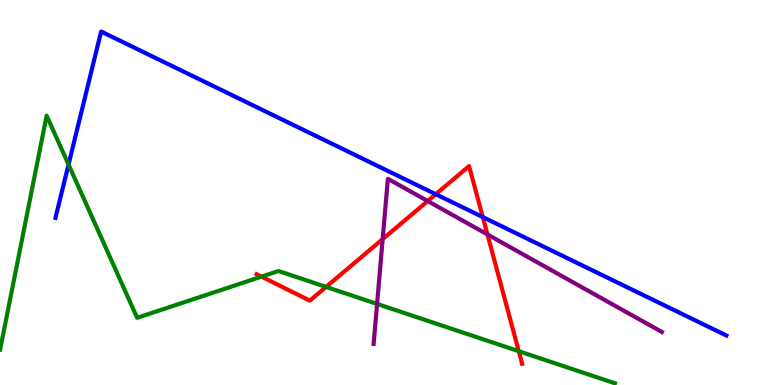[{'lines': ['blue', 'red'], 'intersections': [{'x': 5.62, 'y': 4.96}, {'x': 6.23, 'y': 4.36}]}, {'lines': ['green', 'red'], 'intersections': [{'x': 3.37, 'y': 2.81}, {'x': 4.21, 'y': 2.55}, {'x': 6.69, 'y': 0.878}]}, {'lines': ['purple', 'red'], 'intersections': [{'x': 4.94, 'y': 3.79}, {'x': 5.52, 'y': 4.78}, {'x': 6.29, 'y': 3.91}]}, {'lines': ['blue', 'green'], 'intersections': [{'x': 0.884, 'y': 5.73}]}, {'lines': ['blue', 'purple'], 'intersections': []}, {'lines': ['green', 'purple'], 'intersections': [{'x': 4.87, 'y': 2.11}]}]